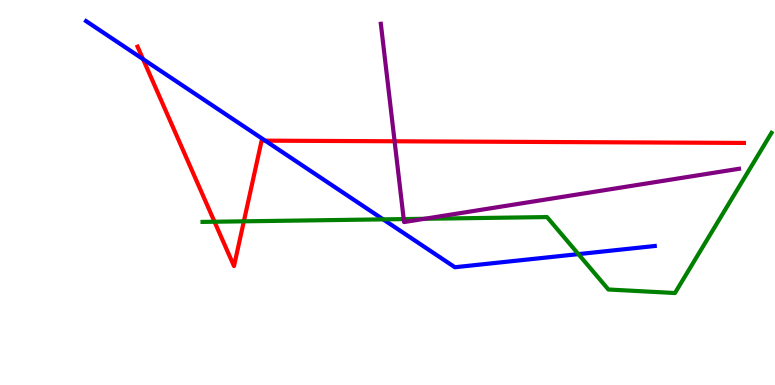[{'lines': ['blue', 'red'], 'intersections': [{'x': 1.85, 'y': 8.46}, {'x': 3.42, 'y': 6.35}]}, {'lines': ['green', 'red'], 'intersections': [{'x': 2.77, 'y': 4.24}, {'x': 3.15, 'y': 4.25}]}, {'lines': ['purple', 'red'], 'intersections': [{'x': 5.09, 'y': 6.33}]}, {'lines': ['blue', 'green'], 'intersections': [{'x': 4.94, 'y': 4.3}, {'x': 7.46, 'y': 3.4}]}, {'lines': ['blue', 'purple'], 'intersections': []}, {'lines': ['green', 'purple'], 'intersections': [{'x': 5.21, 'y': 4.31}, {'x': 5.48, 'y': 4.32}]}]